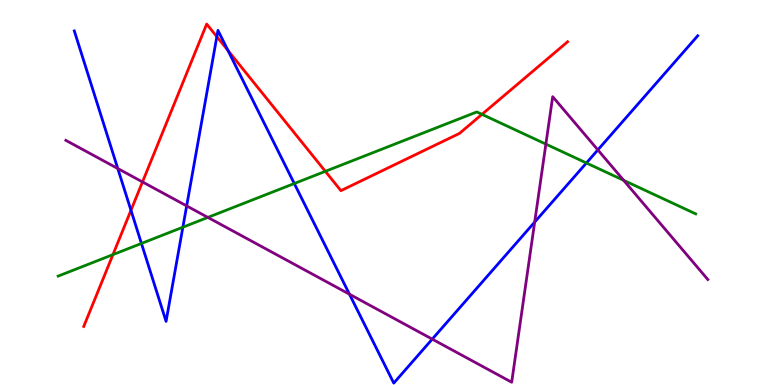[{'lines': ['blue', 'red'], 'intersections': [{'x': 1.69, 'y': 4.54}, {'x': 2.8, 'y': 9.05}, {'x': 2.94, 'y': 8.69}]}, {'lines': ['green', 'red'], 'intersections': [{'x': 1.46, 'y': 3.39}, {'x': 4.2, 'y': 5.55}, {'x': 6.22, 'y': 7.03}]}, {'lines': ['purple', 'red'], 'intersections': [{'x': 1.84, 'y': 5.27}]}, {'lines': ['blue', 'green'], 'intersections': [{'x': 1.83, 'y': 3.68}, {'x': 2.36, 'y': 4.1}, {'x': 3.8, 'y': 5.23}, {'x': 7.57, 'y': 5.77}]}, {'lines': ['blue', 'purple'], 'intersections': [{'x': 1.52, 'y': 5.62}, {'x': 2.41, 'y': 4.65}, {'x': 4.51, 'y': 2.36}, {'x': 5.58, 'y': 1.19}, {'x': 6.9, 'y': 4.23}, {'x': 7.71, 'y': 6.11}]}, {'lines': ['green', 'purple'], 'intersections': [{'x': 2.68, 'y': 4.35}, {'x': 7.04, 'y': 6.26}, {'x': 8.05, 'y': 5.32}]}]